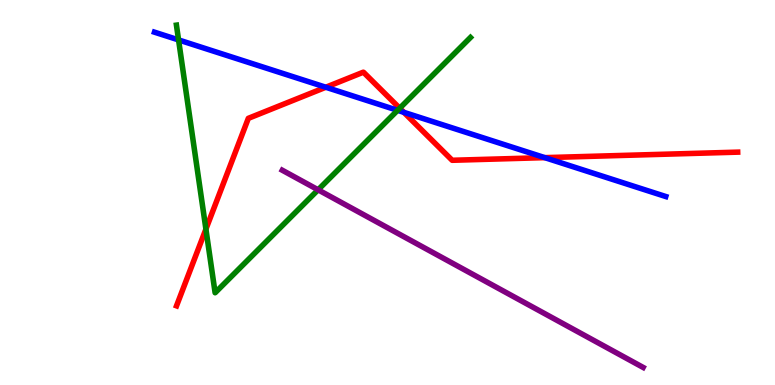[{'lines': ['blue', 'red'], 'intersections': [{'x': 4.2, 'y': 7.73}, {'x': 5.21, 'y': 7.08}, {'x': 7.03, 'y': 5.91}]}, {'lines': ['green', 'red'], 'intersections': [{'x': 2.66, 'y': 4.05}, {'x': 5.16, 'y': 7.19}]}, {'lines': ['purple', 'red'], 'intersections': []}, {'lines': ['blue', 'green'], 'intersections': [{'x': 2.3, 'y': 8.96}, {'x': 5.13, 'y': 7.13}]}, {'lines': ['blue', 'purple'], 'intersections': []}, {'lines': ['green', 'purple'], 'intersections': [{'x': 4.1, 'y': 5.07}]}]